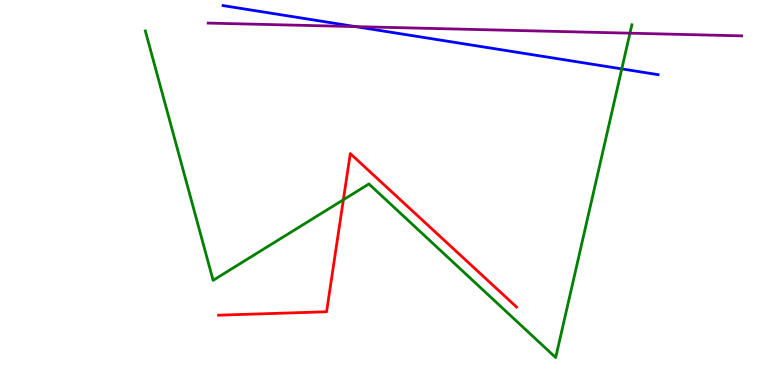[{'lines': ['blue', 'red'], 'intersections': []}, {'lines': ['green', 'red'], 'intersections': [{'x': 4.43, 'y': 4.81}]}, {'lines': ['purple', 'red'], 'intersections': []}, {'lines': ['blue', 'green'], 'intersections': [{'x': 8.02, 'y': 8.21}]}, {'lines': ['blue', 'purple'], 'intersections': [{'x': 4.59, 'y': 9.31}]}, {'lines': ['green', 'purple'], 'intersections': [{'x': 8.13, 'y': 9.14}]}]